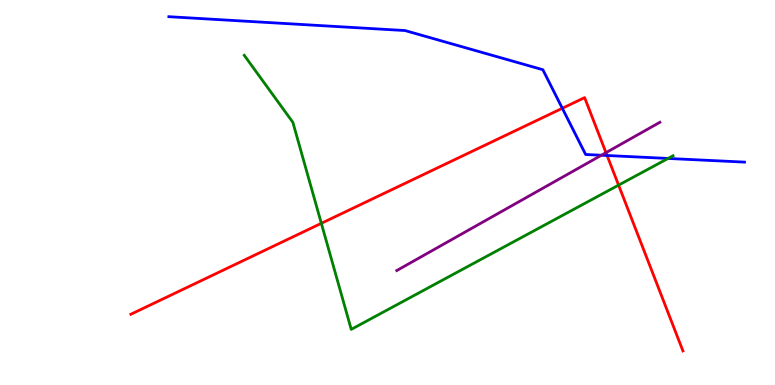[{'lines': ['blue', 'red'], 'intersections': [{'x': 7.26, 'y': 7.19}, {'x': 7.83, 'y': 5.96}]}, {'lines': ['green', 'red'], 'intersections': [{'x': 4.15, 'y': 4.2}, {'x': 7.98, 'y': 5.19}]}, {'lines': ['purple', 'red'], 'intersections': [{'x': 7.82, 'y': 6.03}]}, {'lines': ['blue', 'green'], 'intersections': [{'x': 8.62, 'y': 5.88}]}, {'lines': ['blue', 'purple'], 'intersections': [{'x': 7.76, 'y': 5.97}]}, {'lines': ['green', 'purple'], 'intersections': []}]